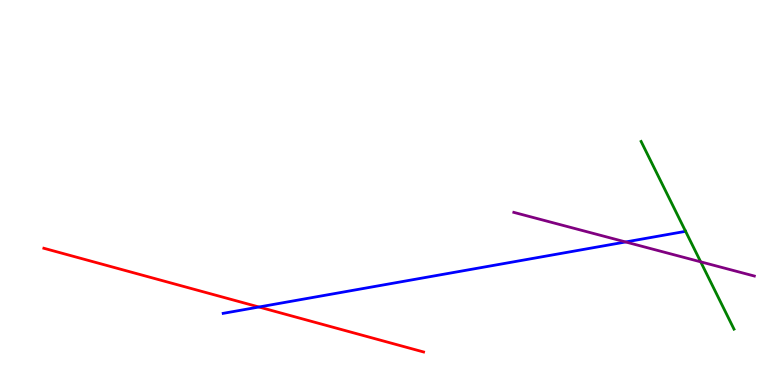[{'lines': ['blue', 'red'], 'intersections': [{'x': 3.34, 'y': 2.03}]}, {'lines': ['green', 'red'], 'intersections': []}, {'lines': ['purple', 'red'], 'intersections': []}, {'lines': ['blue', 'green'], 'intersections': []}, {'lines': ['blue', 'purple'], 'intersections': [{'x': 8.07, 'y': 3.72}]}, {'lines': ['green', 'purple'], 'intersections': [{'x': 9.04, 'y': 3.2}]}]